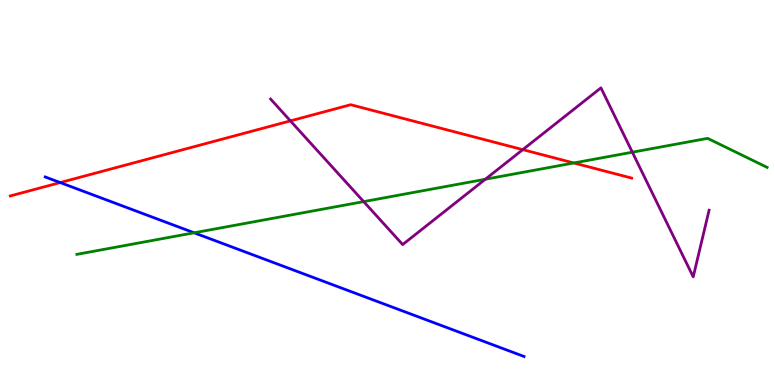[{'lines': ['blue', 'red'], 'intersections': [{'x': 0.777, 'y': 5.26}]}, {'lines': ['green', 'red'], 'intersections': [{'x': 7.4, 'y': 5.77}]}, {'lines': ['purple', 'red'], 'intersections': [{'x': 3.75, 'y': 6.86}, {'x': 6.75, 'y': 6.11}]}, {'lines': ['blue', 'green'], 'intersections': [{'x': 2.5, 'y': 3.95}]}, {'lines': ['blue', 'purple'], 'intersections': []}, {'lines': ['green', 'purple'], 'intersections': [{'x': 4.69, 'y': 4.76}, {'x': 6.26, 'y': 5.34}, {'x': 8.16, 'y': 6.05}]}]